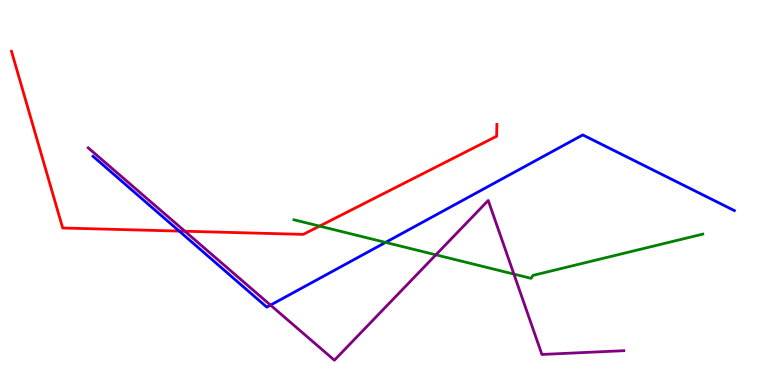[{'lines': ['blue', 'red'], 'intersections': [{'x': 2.31, 'y': 4.0}]}, {'lines': ['green', 'red'], 'intersections': [{'x': 4.12, 'y': 4.13}]}, {'lines': ['purple', 'red'], 'intersections': [{'x': 2.39, 'y': 3.99}]}, {'lines': ['blue', 'green'], 'intersections': [{'x': 4.98, 'y': 3.7}]}, {'lines': ['blue', 'purple'], 'intersections': [{'x': 3.49, 'y': 2.07}]}, {'lines': ['green', 'purple'], 'intersections': [{'x': 5.62, 'y': 3.38}, {'x': 6.63, 'y': 2.88}]}]